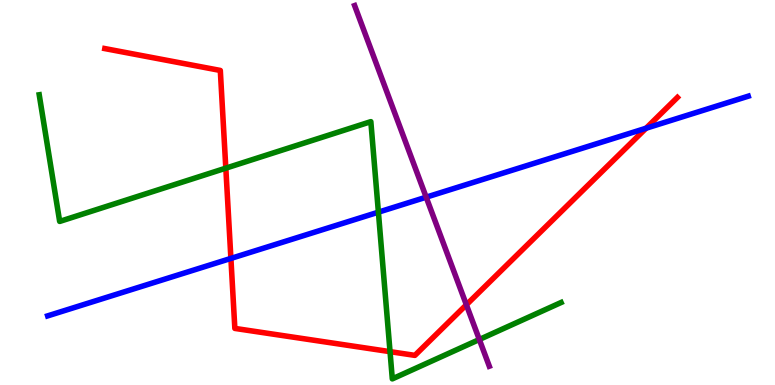[{'lines': ['blue', 'red'], 'intersections': [{'x': 2.98, 'y': 3.29}, {'x': 8.34, 'y': 6.67}]}, {'lines': ['green', 'red'], 'intersections': [{'x': 2.91, 'y': 5.63}, {'x': 5.03, 'y': 0.866}]}, {'lines': ['purple', 'red'], 'intersections': [{'x': 6.02, 'y': 2.08}]}, {'lines': ['blue', 'green'], 'intersections': [{'x': 4.88, 'y': 4.49}]}, {'lines': ['blue', 'purple'], 'intersections': [{'x': 5.5, 'y': 4.88}]}, {'lines': ['green', 'purple'], 'intersections': [{'x': 6.18, 'y': 1.18}]}]